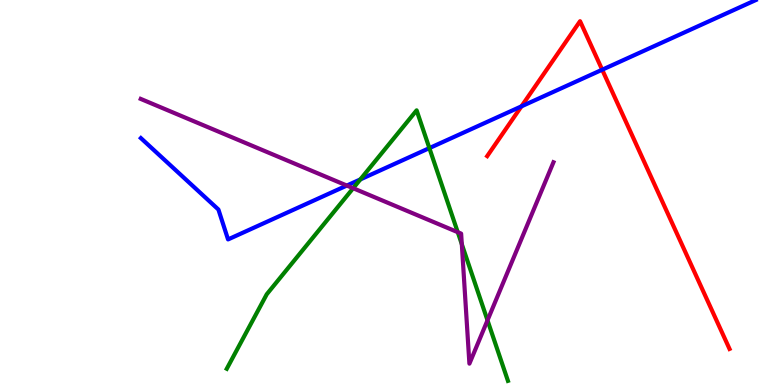[{'lines': ['blue', 'red'], 'intersections': [{'x': 6.73, 'y': 7.24}, {'x': 7.77, 'y': 8.19}]}, {'lines': ['green', 'red'], 'intersections': []}, {'lines': ['purple', 'red'], 'intersections': []}, {'lines': ['blue', 'green'], 'intersections': [{'x': 4.65, 'y': 5.34}, {'x': 5.54, 'y': 6.15}]}, {'lines': ['blue', 'purple'], 'intersections': [{'x': 4.48, 'y': 5.18}]}, {'lines': ['green', 'purple'], 'intersections': [{'x': 4.56, 'y': 5.11}, {'x': 5.91, 'y': 3.97}, {'x': 5.96, 'y': 3.66}, {'x': 6.29, 'y': 1.68}]}]